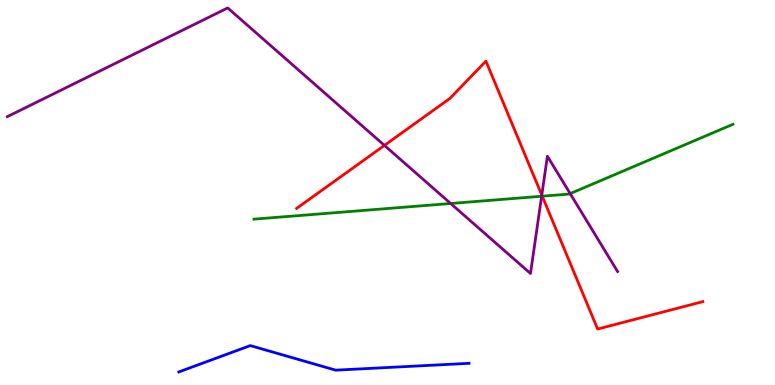[{'lines': ['blue', 'red'], 'intersections': []}, {'lines': ['green', 'red'], 'intersections': [{'x': 7.0, 'y': 4.9}]}, {'lines': ['purple', 'red'], 'intersections': [{'x': 4.96, 'y': 6.22}, {'x': 6.99, 'y': 4.93}]}, {'lines': ['blue', 'green'], 'intersections': []}, {'lines': ['blue', 'purple'], 'intersections': []}, {'lines': ['green', 'purple'], 'intersections': [{'x': 5.82, 'y': 4.71}, {'x': 6.99, 'y': 4.9}, {'x': 7.36, 'y': 4.97}]}]